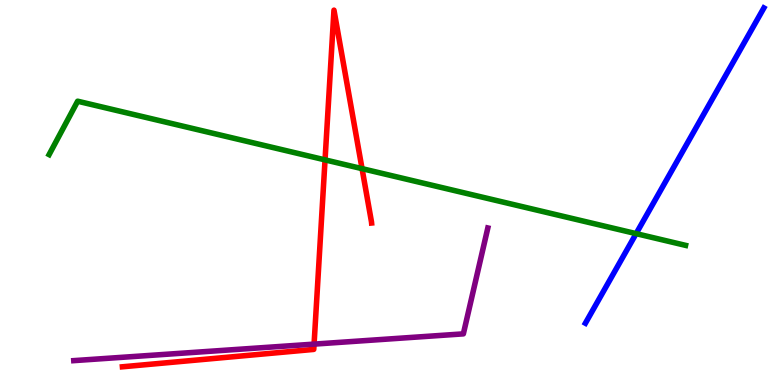[{'lines': ['blue', 'red'], 'intersections': []}, {'lines': ['green', 'red'], 'intersections': [{'x': 4.19, 'y': 5.85}, {'x': 4.67, 'y': 5.62}]}, {'lines': ['purple', 'red'], 'intersections': [{'x': 4.05, 'y': 1.06}]}, {'lines': ['blue', 'green'], 'intersections': [{'x': 8.21, 'y': 3.93}]}, {'lines': ['blue', 'purple'], 'intersections': []}, {'lines': ['green', 'purple'], 'intersections': []}]